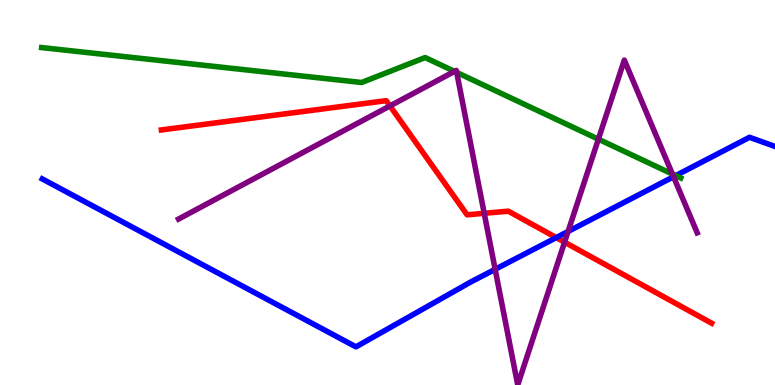[{'lines': ['blue', 'red'], 'intersections': [{'x': 7.18, 'y': 3.83}]}, {'lines': ['green', 'red'], 'intersections': []}, {'lines': ['purple', 'red'], 'intersections': [{'x': 5.03, 'y': 7.25}, {'x': 6.25, 'y': 4.46}, {'x': 7.28, 'y': 3.71}]}, {'lines': ['blue', 'green'], 'intersections': [{'x': 8.72, 'y': 5.44}]}, {'lines': ['blue', 'purple'], 'intersections': [{'x': 6.39, 'y': 3.0}, {'x': 7.33, 'y': 3.99}, {'x': 8.69, 'y': 5.41}]}, {'lines': ['green', 'purple'], 'intersections': [{'x': 5.86, 'y': 8.15}, {'x': 5.89, 'y': 8.12}, {'x': 7.72, 'y': 6.38}, {'x': 8.68, 'y': 5.48}]}]